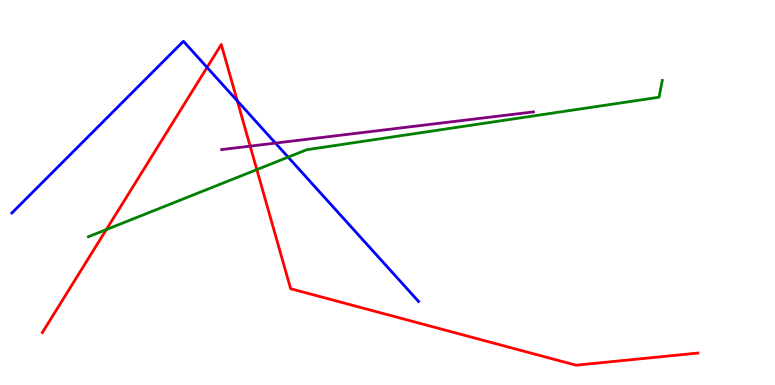[{'lines': ['blue', 'red'], 'intersections': [{'x': 2.67, 'y': 8.25}, {'x': 3.06, 'y': 7.38}]}, {'lines': ['green', 'red'], 'intersections': [{'x': 1.37, 'y': 4.04}, {'x': 3.31, 'y': 5.59}]}, {'lines': ['purple', 'red'], 'intersections': [{'x': 3.23, 'y': 6.2}]}, {'lines': ['blue', 'green'], 'intersections': [{'x': 3.72, 'y': 5.92}]}, {'lines': ['blue', 'purple'], 'intersections': [{'x': 3.55, 'y': 6.28}]}, {'lines': ['green', 'purple'], 'intersections': []}]